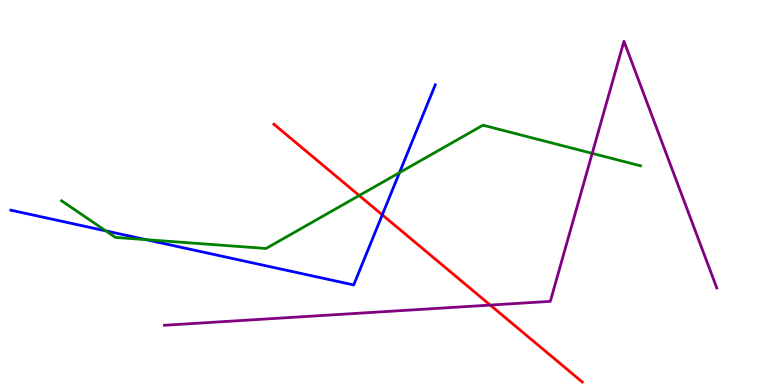[{'lines': ['blue', 'red'], 'intersections': [{'x': 4.93, 'y': 4.42}]}, {'lines': ['green', 'red'], 'intersections': [{'x': 4.63, 'y': 4.92}]}, {'lines': ['purple', 'red'], 'intersections': [{'x': 6.33, 'y': 2.08}]}, {'lines': ['blue', 'green'], 'intersections': [{'x': 1.37, 'y': 4.0}, {'x': 1.89, 'y': 3.77}, {'x': 5.15, 'y': 5.52}]}, {'lines': ['blue', 'purple'], 'intersections': []}, {'lines': ['green', 'purple'], 'intersections': [{'x': 7.64, 'y': 6.02}]}]